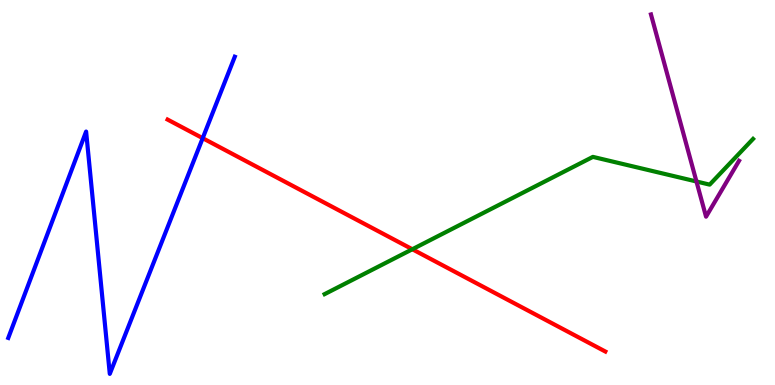[{'lines': ['blue', 'red'], 'intersections': [{'x': 2.62, 'y': 6.41}]}, {'lines': ['green', 'red'], 'intersections': [{'x': 5.32, 'y': 3.53}]}, {'lines': ['purple', 'red'], 'intersections': []}, {'lines': ['blue', 'green'], 'intersections': []}, {'lines': ['blue', 'purple'], 'intersections': []}, {'lines': ['green', 'purple'], 'intersections': [{'x': 8.99, 'y': 5.29}]}]